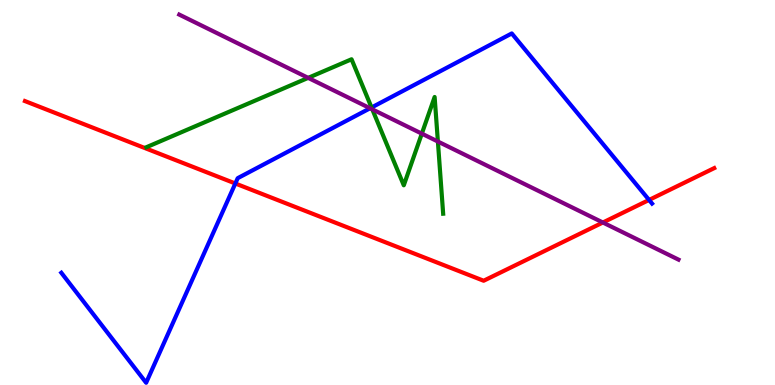[{'lines': ['blue', 'red'], 'intersections': [{'x': 3.04, 'y': 5.23}, {'x': 8.38, 'y': 4.81}]}, {'lines': ['green', 'red'], 'intersections': []}, {'lines': ['purple', 'red'], 'intersections': [{'x': 7.78, 'y': 4.22}]}, {'lines': ['blue', 'green'], 'intersections': [{'x': 4.79, 'y': 7.21}]}, {'lines': ['blue', 'purple'], 'intersections': [{'x': 4.78, 'y': 7.19}]}, {'lines': ['green', 'purple'], 'intersections': [{'x': 3.98, 'y': 7.98}, {'x': 4.8, 'y': 7.16}, {'x': 5.44, 'y': 6.53}, {'x': 5.65, 'y': 6.32}]}]